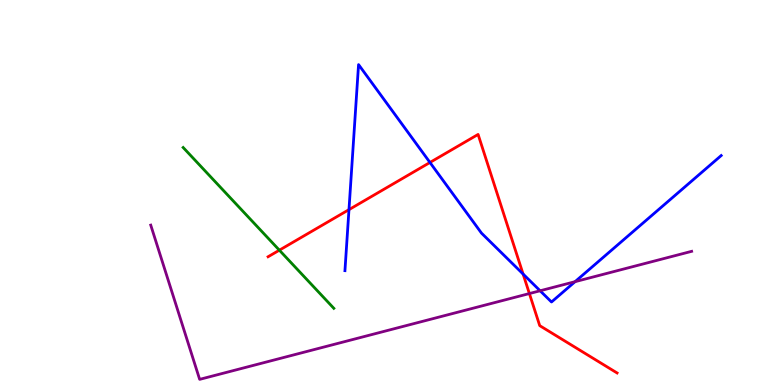[{'lines': ['blue', 'red'], 'intersections': [{'x': 4.5, 'y': 4.55}, {'x': 5.55, 'y': 5.78}, {'x': 6.75, 'y': 2.88}]}, {'lines': ['green', 'red'], 'intersections': [{'x': 3.6, 'y': 3.5}]}, {'lines': ['purple', 'red'], 'intersections': [{'x': 6.83, 'y': 2.38}]}, {'lines': ['blue', 'green'], 'intersections': []}, {'lines': ['blue', 'purple'], 'intersections': [{'x': 6.97, 'y': 2.45}, {'x': 7.42, 'y': 2.68}]}, {'lines': ['green', 'purple'], 'intersections': []}]